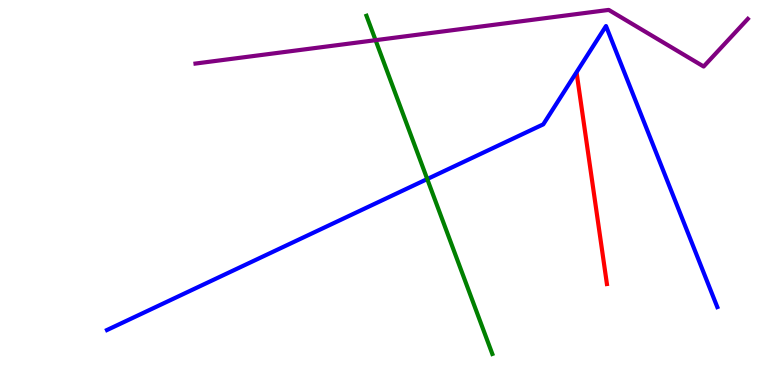[{'lines': ['blue', 'red'], 'intersections': []}, {'lines': ['green', 'red'], 'intersections': []}, {'lines': ['purple', 'red'], 'intersections': []}, {'lines': ['blue', 'green'], 'intersections': [{'x': 5.51, 'y': 5.35}]}, {'lines': ['blue', 'purple'], 'intersections': []}, {'lines': ['green', 'purple'], 'intersections': [{'x': 4.85, 'y': 8.96}]}]